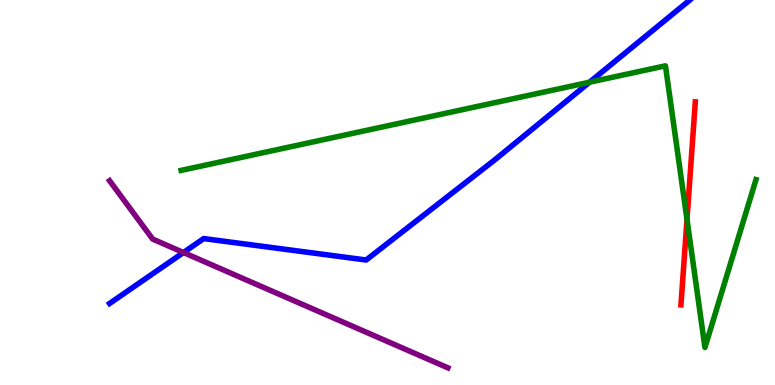[{'lines': ['blue', 'red'], 'intersections': []}, {'lines': ['green', 'red'], 'intersections': [{'x': 8.86, 'y': 4.3}]}, {'lines': ['purple', 'red'], 'intersections': []}, {'lines': ['blue', 'green'], 'intersections': [{'x': 7.61, 'y': 7.86}]}, {'lines': ['blue', 'purple'], 'intersections': [{'x': 2.37, 'y': 3.44}]}, {'lines': ['green', 'purple'], 'intersections': []}]